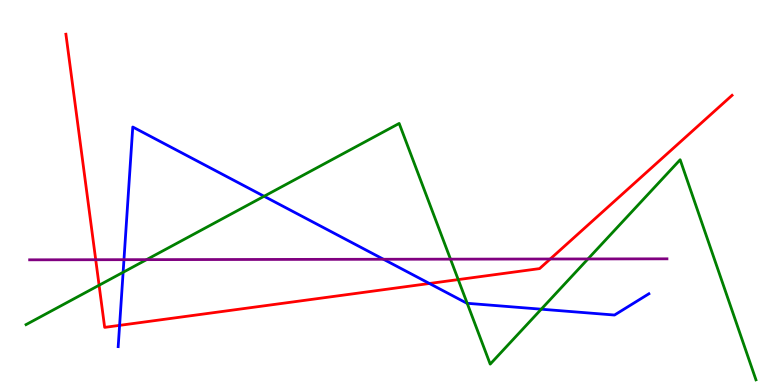[{'lines': ['blue', 'red'], 'intersections': [{'x': 1.54, 'y': 1.55}, {'x': 5.54, 'y': 2.64}]}, {'lines': ['green', 'red'], 'intersections': [{'x': 1.28, 'y': 2.59}, {'x': 5.91, 'y': 2.74}]}, {'lines': ['purple', 'red'], 'intersections': [{'x': 1.24, 'y': 3.25}, {'x': 7.1, 'y': 3.27}]}, {'lines': ['blue', 'green'], 'intersections': [{'x': 1.59, 'y': 2.93}, {'x': 3.41, 'y': 4.9}, {'x': 6.03, 'y': 2.12}, {'x': 6.98, 'y': 1.97}]}, {'lines': ['blue', 'purple'], 'intersections': [{'x': 1.6, 'y': 3.26}, {'x': 4.95, 'y': 3.27}]}, {'lines': ['green', 'purple'], 'intersections': [{'x': 1.89, 'y': 3.26}, {'x': 5.81, 'y': 3.27}, {'x': 7.59, 'y': 3.27}]}]